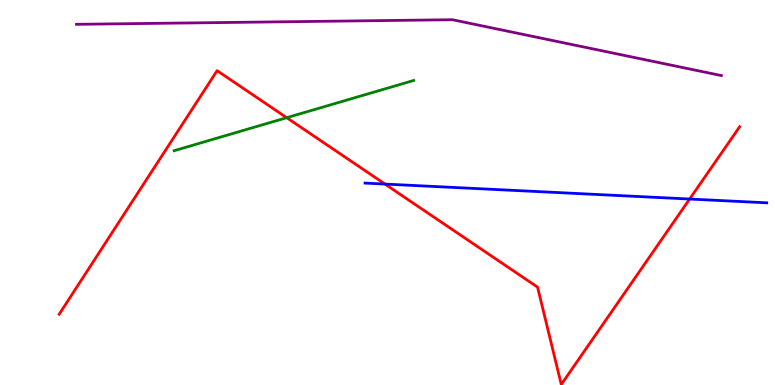[{'lines': ['blue', 'red'], 'intersections': [{'x': 4.97, 'y': 5.22}, {'x': 8.9, 'y': 4.83}]}, {'lines': ['green', 'red'], 'intersections': [{'x': 3.7, 'y': 6.94}]}, {'lines': ['purple', 'red'], 'intersections': []}, {'lines': ['blue', 'green'], 'intersections': []}, {'lines': ['blue', 'purple'], 'intersections': []}, {'lines': ['green', 'purple'], 'intersections': []}]